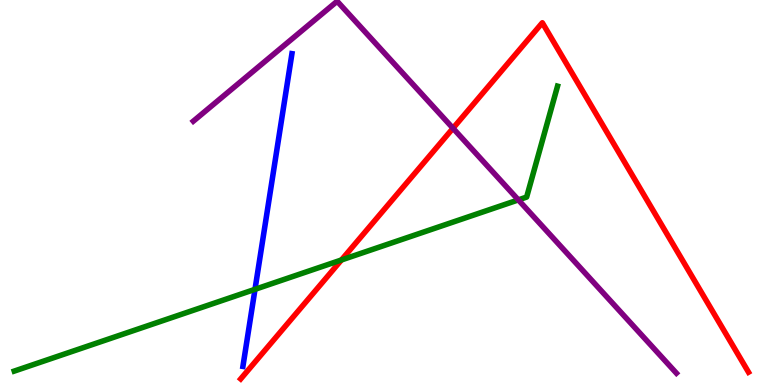[{'lines': ['blue', 'red'], 'intersections': []}, {'lines': ['green', 'red'], 'intersections': [{'x': 4.41, 'y': 3.25}]}, {'lines': ['purple', 'red'], 'intersections': [{'x': 5.85, 'y': 6.67}]}, {'lines': ['blue', 'green'], 'intersections': [{'x': 3.29, 'y': 2.49}]}, {'lines': ['blue', 'purple'], 'intersections': []}, {'lines': ['green', 'purple'], 'intersections': [{'x': 6.69, 'y': 4.81}]}]